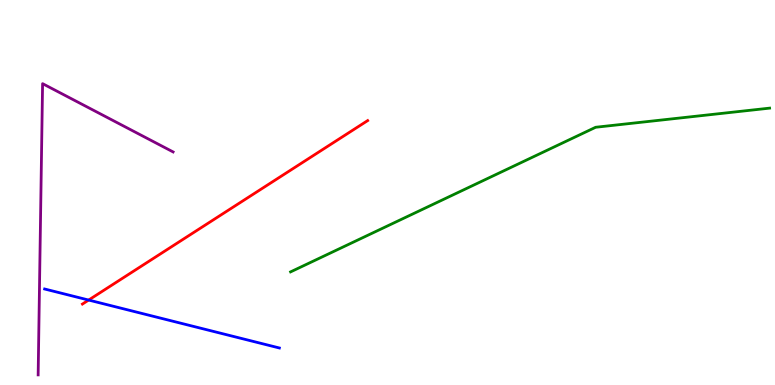[{'lines': ['blue', 'red'], 'intersections': [{'x': 1.14, 'y': 2.21}]}, {'lines': ['green', 'red'], 'intersections': []}, {'lines': ['purple', 'red'], 'intersections': []}, {'lines': ['blue', 'green'], 'intersections': []}, {'lines': ['blue', 'purple'], 'intersections': []}, {'lines': ['green', 'purple'], 'intersections': []}]